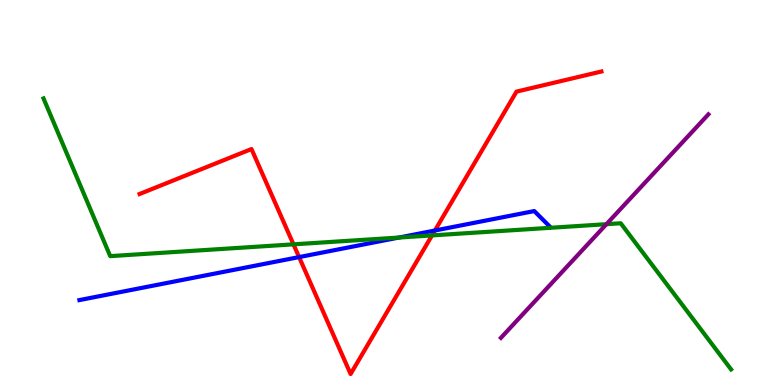[{'lines': ['blue', 'red'], 'intersections': [{'x': 3.86, 'y': 3.32}, {'x': 5.61, 'y': 4.01}]}, {'lines': ['green', 'red'], 'intersections': [{'x': 3.79, 'y': 3.65}, {'x': 5.57, 'y': 3.89}]}, {'lines': ['purple', 'red'], 'intersections': []}, {'lines': ['blue', 'green'], 'intersections': [{'x': 5.15, 'y': 3.83}]}, {'lines': ['blue', 'purple'], 'intersections': []}, {'lines': ['green', 'purple'], 'intersections': [{'x': 7.83, 'y': 4.18}]}]